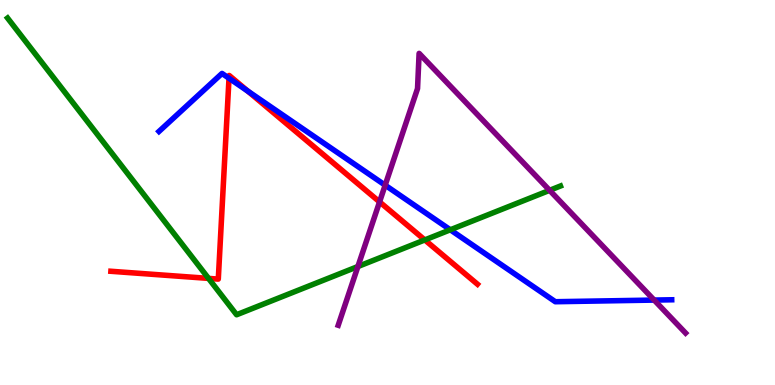[{'lines': ['blue', 'red'], 'intersections': [{'x': 2.96, 'y': 7.97}, {'x': 3.2, 'y': 7.63}]}, {'lines': ['green', 'red'], 'intersections': [{'x': 2.69, 'y': 2.77}, {'x': 5.48, 'y': 3.77}]}, {'lines': ['purple', 'red'], 'intersections': [{'x': 4.9, 'y': 4.76}]}, {'lines': ['blue', 'green'], 'intersections': [{'x': 5.81, 'y': 4.03}]}, {'lines': ['blue', 'purple'], 'intersections': [{'x': 4.97, 'y': 5.19}, {'x': 8.44, 'y': 2.21}]}, {'lines': ['green', 'purple'], 'intersections': [{'x': 4.62, 'y': 3.08}, {'x': 7.09, 'y': 5.06}]}]